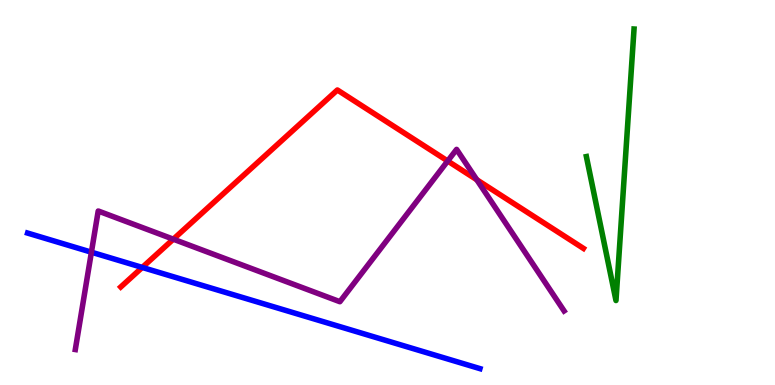[{'lines': ['blue', 'red'], 'intersections': [{'x': 1.84, 'y': 3.05}]}, {'lines': ['green', 'red'], 'intersections': []}, {'lines': ['purple', 'red'], 'intersections': [{'x': 2.24, 'y': 3.79}, {'x': 5.78, 'y': 5.82}, {'x': 6.15, 'y': 5.33}]}, {'lines': ['blue', 'green'], 'intersections': []}, {'lines': ['blue', 'purple'], 'intersections': [{'x': 1.18, 'y': 3.45}]}, {'lines': ['green', 'purple'], 'intersections': []}]